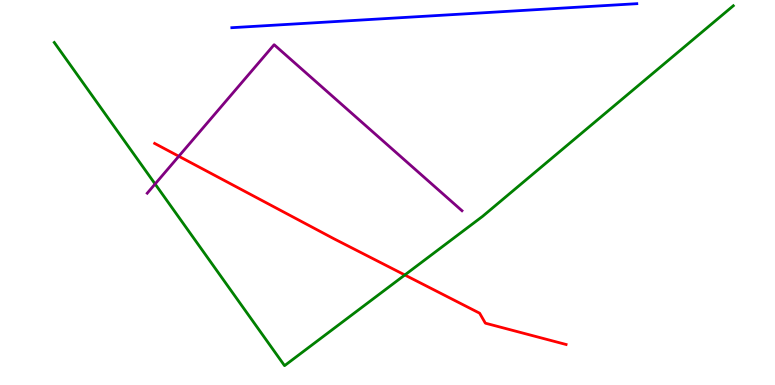[{'lines': ['blue', 'red'], 'intersections': []}, {'lines': ['green', 'red'], 'intersections': [{'x': 5.22, 'y': 2.86}]}, {'lines': ['purple', 'red'], 'intersections': [{'x': 2.31, 'y': 5.94}]}, {'lines': ['blue', 'green'], 'intersections': []}, {'lines': ['blue', 'purple'], 'intersections': []}, {'lines': ['green', 'purple'], 'intersections': [{'x': 2.0, 'y': 5.22}]}]